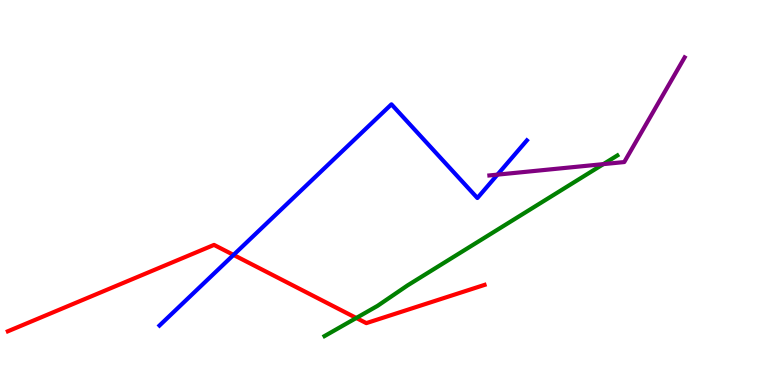[{'lines': ['blue', 'red'], 'intersections': [{'x': 3.01, 'y': 3.38}]}, {'lines': ['green', 'red'], 'intersections': [{'x': 4.6, 'y': 1.74}]}, {'lines': ['purple', 'red'], 'intersections': []}, {'lines': ['blue', 'green'], 'intersections': []}, {'lines': ['blue', 'purple'], 'intersections': [{'x': 6.42, 'y': 5.46}]}, {'lines': ['green', 'purple'], 'intersections': [{'x': 7.79, 'y': 5.74}]}]